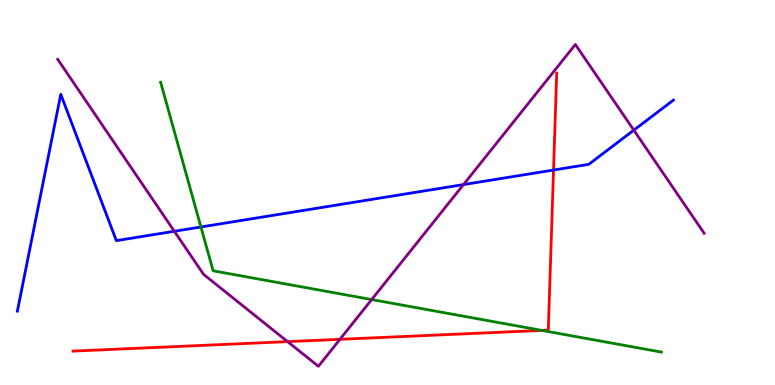[{'lines': ['blue', 'red'], 'intersections': [{'x': 7.14, 'y': 5.58}]}, {'lines': ['green', 'red'], 'intersections': [{'x': 6.99, 'y': 1.42}]}, {'lines': ['purple', 'red'], 'intersections': [{'x': 3.71, 'y': 1.13}, {'x': 4.39, 'y': 1.19}]}, {'lines': ['blue', 'green'], 'intersections': [{'x': 2.59, 'y': 4.1}]}, {'lines': ['blue', 'purple'], 'intersections': [{'x': 2.25, 'y': 3.99}, {'x': 5.98, 'y': 5.21}, {'x': 8.18, 'y': 6.62}]}, {'lines': ['green', 'purple'], 'intersections': [{'x': 4.8, 'y': 2.22}]}]